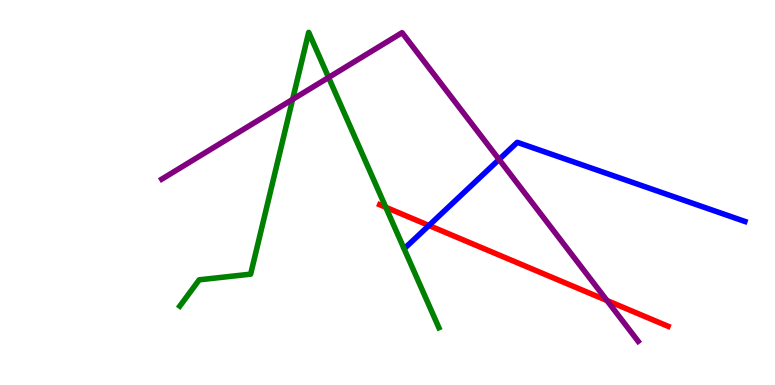[{'lines': ['blue', 'red'], 'intersections': [{'x': 5.53, 'y': 4.14}]}, {'lines': ['green', 'red'], 'intersections': [{'x': 4.98, 'y': 4.62}]}, {'lines': ['purple', 'red'], 'intersections': [{'x': 7.83, 'y': 2.19}]}, {'lines': ['blue', 'green'], 'intersections': []}, {'lines': ['blue', 'purple'], 'intersections': [{'x': 6.44, 'y': 5.86}]}, {'lines': ['green', 'purple'], 'intersections': [{'x': 3.78, 'y': 7.42}, {'x': 4.24, 'y': 7.99}]}]